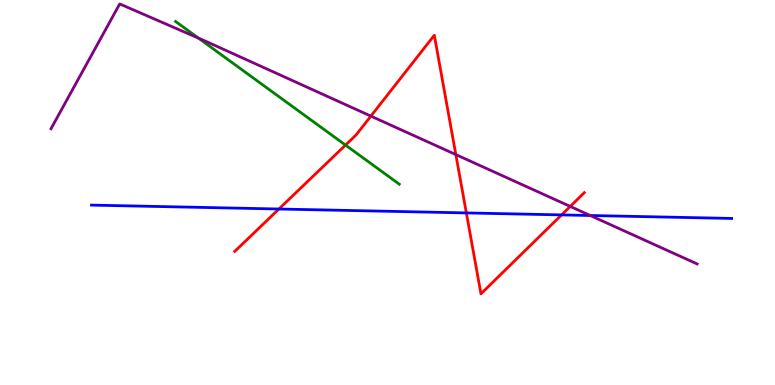[{'lines': ['blue', 'red'], 'intersections': [{'x': 3.6, 'y': 4.57}, {'x': 6.02, 'y': 4.47}, {'x': 7.25, 'y': 4.42}]}, {'lines': ['green', 'red'], 'intersections': [{'x': 4.46, 'y': 6.23}]}, {'lines': ['purple', 'red'], 'intersections': [{'x': 4.79, 'y': 6.98}, {'x': 5.88, 'y': 5.98}, {'x': 7.36, 'y': 4.64}]}, {'lines': ['blue', 'green'], 'intersections': []}, {'lines': ['blue', 'purple'], 'intersections': [{'x': 7.62, 'y': 4.4}]}, {'lines': ['green', 'purple'], 'intersections': [{'x': 2.56, 'y': 9.01}]}]